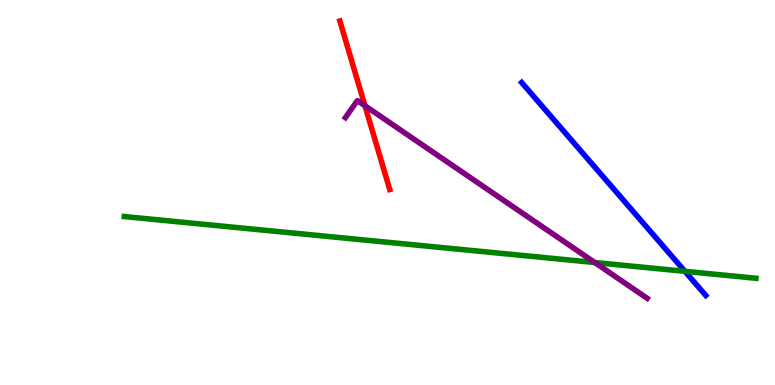[{'lines': ['blue', 'red'], 'intersections': []}, {'lines': ['green', 'red'], 'intersections': []}, {'lines': ['purple', 'red'], 'intersections': [{'x': 4.71, 'y': 7.25}]}, {'lines': ['blue', 'green'], 'intersections': [{'x': 8.84, 'y': 2.95}]}, {'lines': ['blue', 'purple'], 'intersections': []}, {'lines': ['green', 'purple'], 'intersections': [{'x': 7.67, 'y': 3.18}]}]